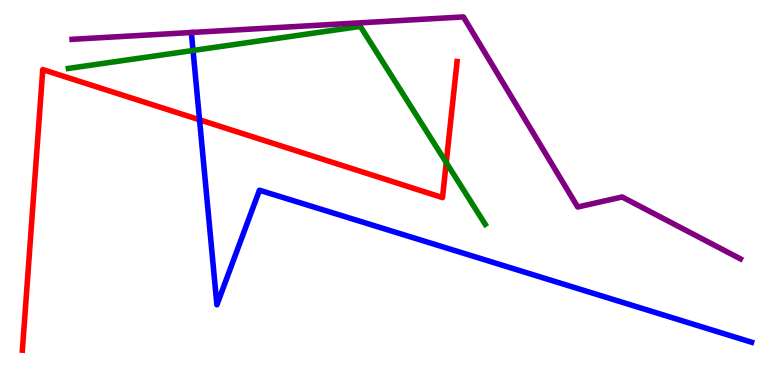[{'lines': ['blue', 'red'], 'intersections': [{'x': 2.57, 'y': 6.89}]}, {'lines': ['green', 'red'], 'intersections': [{'x': 5.76, 'y': 5.78}]}, {'lines': ['purple', 'red'], 'intersections': []}, {'lines': ['blue', 'green'], 'intersections': [{'x': 2.49, 'y': 8.69}]}, {'lines': ['blue', 'purple'], 'intersections': []}, {'lines': ['green', 'purple'], 'intersections': []}]